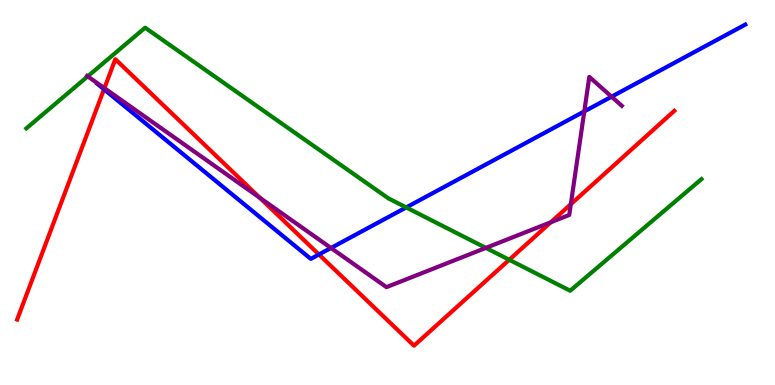[{'lines': ['blue', 'red'], 'intersections': [{'x': 1.34, 'y': 7.68}, {'x': 4.12, 'y': 3.39}]}, {'lines': ['green', 'red'], 'intersections': [{'x': 6.57, 'y': 3.25}]}, {'lines': ['purple', 'red'], 'intersections': [{'x': 1.35, 'y': 7.71}, {'x': 3.35, 'y': 4.86}, {'x': 7.11, 'y': 4.23}, {'x': 7.37, 'y': 4.7}]}, {'lines': ['blue', 'green'], 'intersections': [{'x': 5.24, 'y': 4.61}]}, {'lines': ['blue', 'purple'], 'intersections': [{'x': 4.27, 'y': 3.56}, {'x': 7.54, 'y': 7.11}, {'x': 7.89, 'y': 7.49}]}, {'lines': ['green', 'purple'], 'intersections': [{'x': 1.13, 'y': 8.02}, {'x': 6.27, 'y': 3.56}]}]